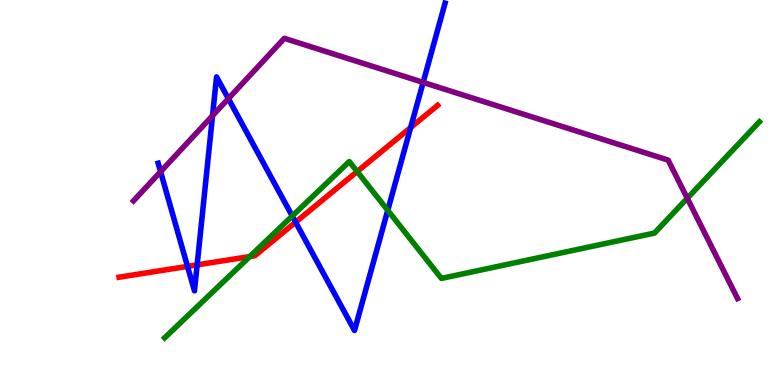[{'lines': ['blue', 'red'], 'intersections': [{'x': 2.42, 'y': 3.08}, {'x': 2.54, 'y': 3.12}, {'x': 3.81, 'y': 4.23}, {'x': 5.3, 'y': 6.69}]}, {'lines': ['green', 'red'], 'intersections': [{'x': 3.22, 'y': 3.34}, {'x': 4.61, 'y': 5.54}]}, {'lines': ['purple', 'red'], 'intersections': []}, {'lines': ['blue', 'green'], 'intersections': [{'x': 3.77, 'y': 4.39}, {'x': 5.0, 'y': 4.54}]}, {'lines': ['blue', 'purple'], 'intersections': [{'x': 2.07, 'y': 5.54}, {'x': 2.74, 'y': 6.99}, {'x': 2.95, 'y': 7.44}, {'x': 5.46, 'y': 7.86}]}, {'lines': ['green', 'purple'], 'intersections': [{'x': 8.87, 'y': 4.85}]}]